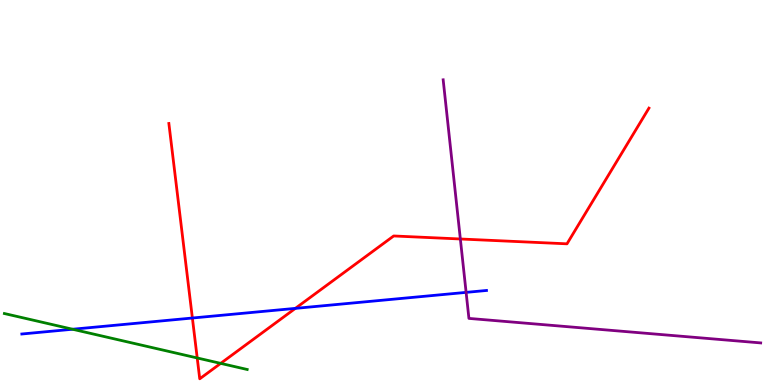[{'lines': ['blue', 'red'], 'intersections': [{'x': 2.48, 'y': 1.74}, {'x': 3.81, 'y': 1.99}]}, {'lines': ['green', 'red'], 'intersections': [{'x': 2.54, 'y': 0.702}, {'x': 2.85, 'y': 0.562}]}, {'lines': ['purple', 'red'], 'intersections': [{'x': 5.94, 'y': 3.79}]}, {'lines': ['blue', 'green'], 'intersections': [{'x': 0.937, 'y': 1.45}]}, {'lines': ['blue', 'purple'], 'intersections': [{'x': 6.01, 'y': 2.41}]}, {'lines': ['green', 'purple'], 'intersections': []}]